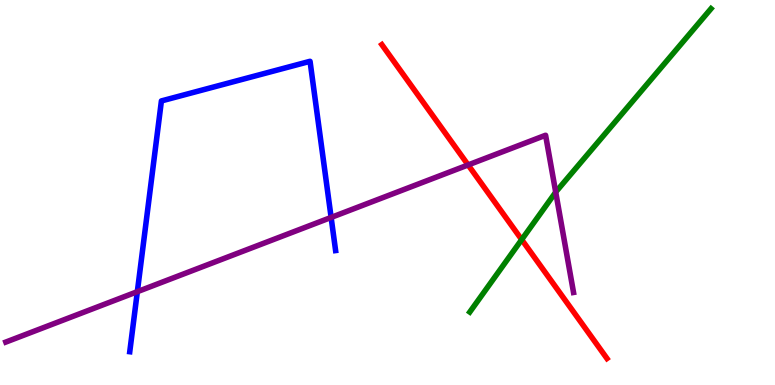[{'lines': ['blue', 'red'], 'intersections': []}, {'lines': ['green', 'red'], 'intersections': [{'x': 6.73, 'y': 3.78}]}, {'lines': ['purple', 'red'], 'intersections': [{'x': 6.04, 'y': 5.72}]}, {'lines': ['blue', 'green'], 'intersections': []}, {'lines': ['blue', 'purple'], 'intersections': [{'x': 1.77, 'y': 2.42}, {'x': 4.27, 'y': 4.35}]}, {'lines': ['green', 'purple'], 'intersections': [{'x': 7.17, 'y': 5.01}]}]